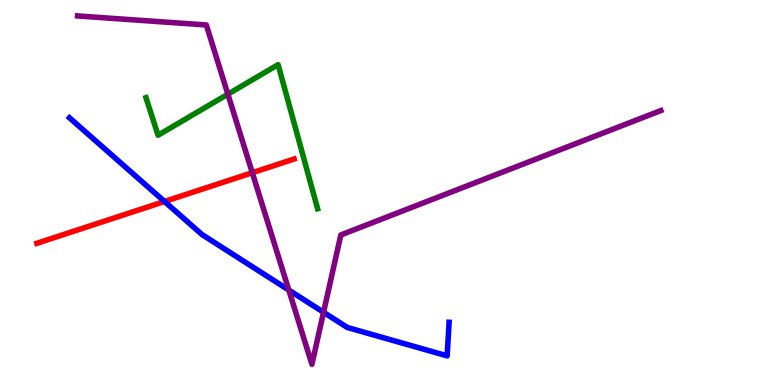[{'lines': ['blue', 'red'], 'intersections': [{'x': 2.12, 'y': 4.77}]}, {'lines': ['green', 'red'], 'intersections': []}, {'lines': ['purple', 'red'], 'intersections': [{'x': 3.26, 'y': 5.51}]}, {'lines': ['blue', 'green'], 'intersections': []}, {'lines': ['blue', 'purple'], 'intersections': [{'x': 3.73, 'y': 2.47}, {'x': 4.17, 'y': 1.89}]}, {'lines': ['green', 'purple'], 'intersections': [{'x': 2.94, 'y': 7.55}]}]